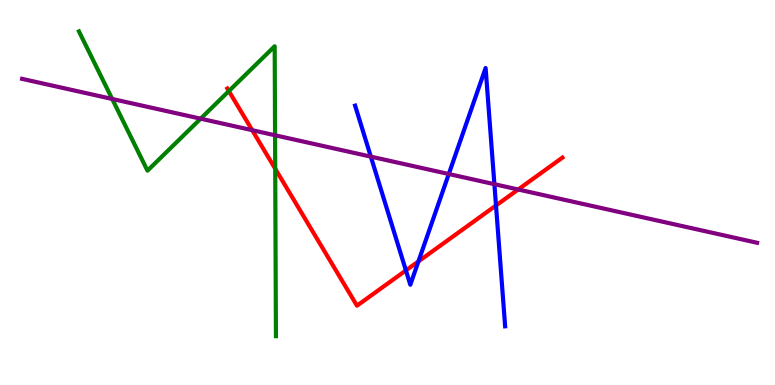[{'lines': ['blue', 'red'], 'intersections': [{'x': 5.24, 'y': 2.98}, {'x': 5.4, 'y': 3.21}, {'x': 6.4, 'y': 4.66}]}, {'lines': ['green', 'red'], 'intersections': [{'x': 2.95, 'y': 7.63}, {'x': 3.55, 'y': 5.62}]}, {'lines': ['purple', 'red'], 'intersections': [{'x': 3.25, 'y': 6.62}, {'x': 6.69, 'y': 5.08}]}, {'lines': ['blue', 'green'], 'intersections': []}, {'lines': ['blue', 'purple'], 'intersections': [{'x': 4.78, 'y': 5.93}, {'x': 5.79, 'y': 5.48}, {'x': 6.38, 'y': 5.22}]}, {'lines': ['green', 'purple'], 'intersections': [{'x': 1.45, 'y': 7.43}, {'x': 2.59, 'y': 6.92}, {'x': 3.55, 'y': 6.49}]}]